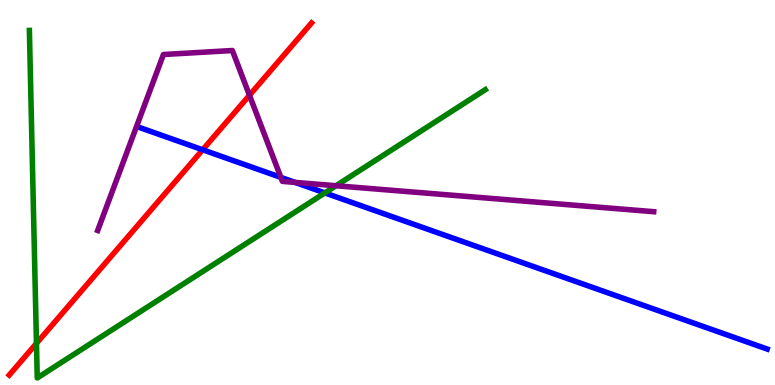[{'lines': ['blue', 'red'], 'intersections': [{'x': 2.61, 'y': 6.11}]}, {'lines': ['green', 'red'], 'intersections': [{'x': 0.471, 'y': 1.08}]}, {'lines': ['purple', 'red'], 'intersections': [{'x': 3.22, 'y': 7.53}]}, {'lines': ['blue', 'green'], 'intersections': [{'x': 4.19, 'y': 4.99}]}, {'lines': ['blue', 'purple'], 'intersections': [{'x': 3.62, 'y': 5.39}, {'x': 3.81, 'y': 5.26}]}, {'lines': ['green', 'purple'], 'intersections': [{'x': 4.34, 'y': 5.18}]}]